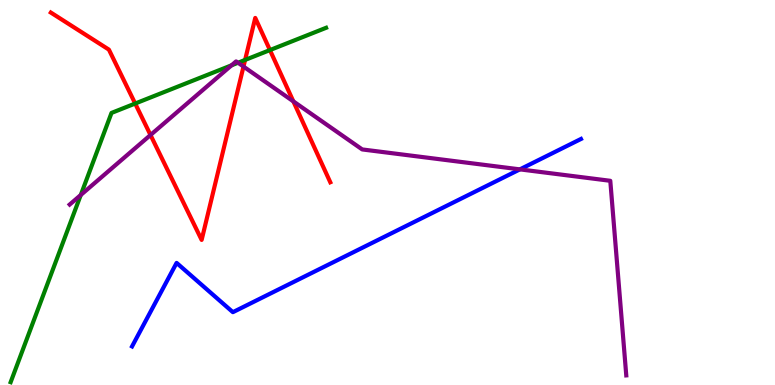[{'lines': ['blue', 'red'], 'intersections': []}, {'lines': ['green', 'red'], 'intersections': [{'x': 1.74, 'y': 7.31}, {'x': 3.16, 'y': 8.44}, {'x': 3.48, 'y': 8.7}]}, {'lines': ['purple', 'red'], 'intersections': [{'x': 1.94, 'y': 6.49}, {'x': 3.14, 'y': 8.27}, {'x': 3.79, 'y': 7.37}]}, {'lines': ['blue', 'green'], 'intersections': []}, {'lines': ['blue', 'purple'], 'intersections': [{'x': 6.71, 'y': 5.6}]}, {'lines': ['green', 'purple'], 'intersections': [{'x': 1.04, 'y': 4.93}, {'x': 2.99, 'y': 8.3}, {'x': 3.07, 'y': 8.37}]}]